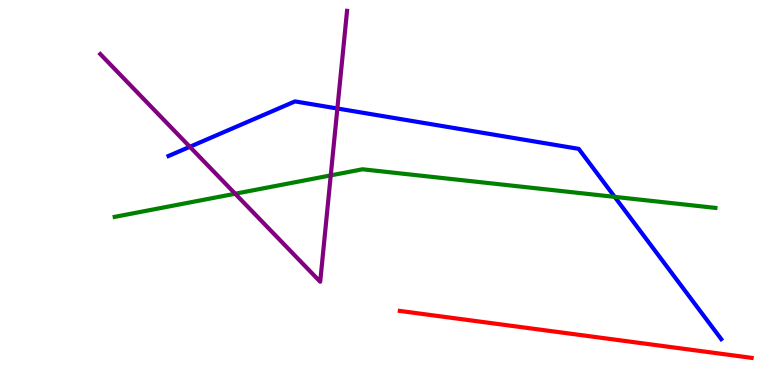[{'lines': ['blue', 'red'], 'intersections': []}, {'lines': ['green', 'red'], 'intersections': []}, {'lines': ['purple', 'red'], 'intersections': []}, {'lines': ['blue', 'green'], 'intersections': [{'x': 7.93, 'y': 4.89}]}, {'lines': ['blue', 'purple'], 'intersections': [{'x': 2.45, 'y': 6.19}, {'x': 4.35, 'y': 7.18}]}, {'lines': ['green', 'purple'], 'intersections': [{'x': 3.03, 'y': 4.97}, {'x': 4.27, 'y': 5.44}]}]